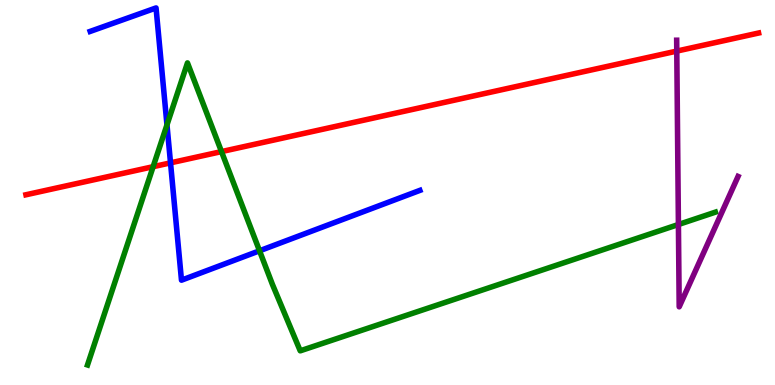[{'lines': ['blue', 'red'], 'intersections': [{'x': 2.2, 'y': 5.77}]}, {'lines': ['green', 'red'], 'intersections': [{'x': 1.98, 'y': 5.67}, {'x': 2.86, 'y': 6.06}]}, {'lines': ['purple', 'red'], 'intersections': [{'x': 8.73, 'y': 8.67}]}, {'lines': ['blue', 'green'], 'intersections': [{'x': 2.15, 'y': 6.76}, {'x': 3.35, 'y': 3.49}]}, {'lines': ['blue', 'purple'], 'intersections': []}, {'lines': ['green', 'purple'], 'intersections': [{'x': 8.75, 'y': 4.17}]}]